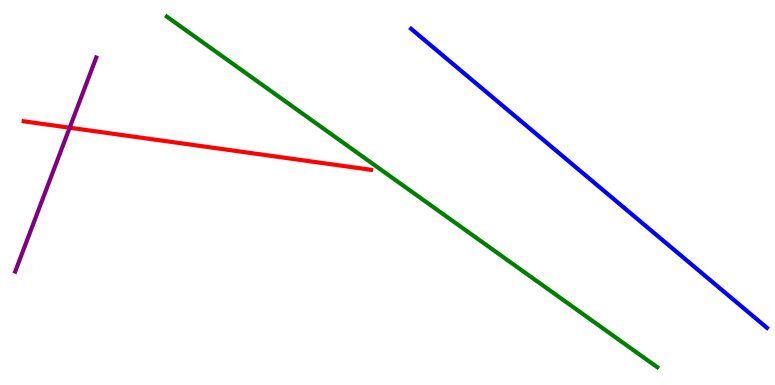[{'lines': ['blue', 'red'], 'intersections': []}, {'lines': ['green', 'red'], 'intersections': []}, {'lines': ['purple', 'red'], 'intersections': [{'x': 0.899, 'y': 6.68}]}, {'lines': ['blue', 'green'], 'intersections': []}, {'lines': ['blue', 'purple'], 'intersections': []}, {'lines': ['green', 'purple'], 'intersections': []}]